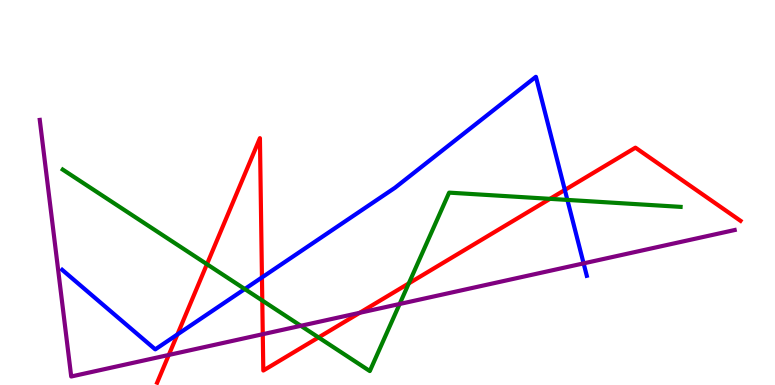[{'lines': ['blue', 'red'], 'intersections': [{'x': 2.29, 'y': 1.31}, {'x': 3.38, 'y': 2.79}, {'x': 7.29, 'y': 5.07}]}, {'lines': ['green', 'red'], 'intersections': [{'x': 2.67, 'y': 3.14}, {'x': 3.38, 'y': 2.19}, {'x': 4.11, 'y': 1.24}, {'x': 5.27, 'y': 2.64}, {'x': 7.1, 'y': 4.84}]}, {'lines': ['purple', 'red'], 'intersections': [{'x': 2.18, 'y': 0.78}, {'x': 3.39, 'y': 1.32}, {'x': 4.64, 'y': 1.87}]}, {'lines': ['blue', 'green'], 'intersections': [{'x': 3.16, 'y': 2.49}, {'x': 7.32, 'y': 4.81}]}, {'lines': ['blue', 'purple'], 'intersections': [{'x': 7.53, 'y': 3.16}]}, {'lines': ['green', 'purple'], 'intersections': [{'x': 3.88, 'y': 1.54}, {'x': 5.16, 'y': 2.1}]}]